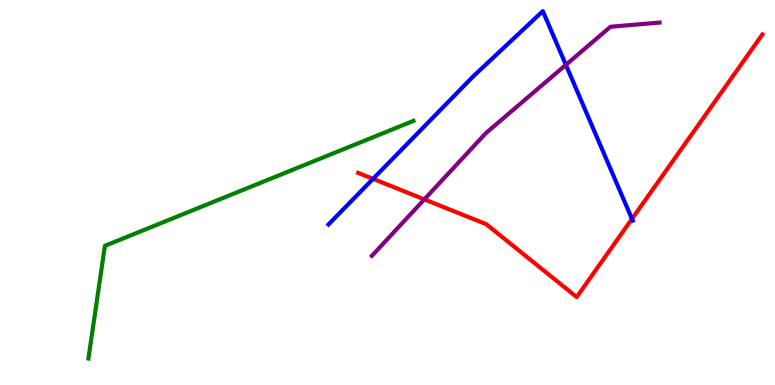[{'lines': ['blue', 'red'], 'intersections': [{'x': 4.81, 'y': 5.35}, {'x': 8.15, 'y': 4.31}]}, {'lines': ['green', 'red'], 'intersections': []}, {'lines': ['purple', 'red'], 'intersections': [{'x': 5.48, 'y': 4.82}]}, {'lines': ['blue', 'green'], 'intersections': []}, {'lines': ['blue', 'purple'], 'intersections': [{'x': 7.3, 'y': 8.32}]}, {'lines': ['green', 'purple'], 'intersections': []}]